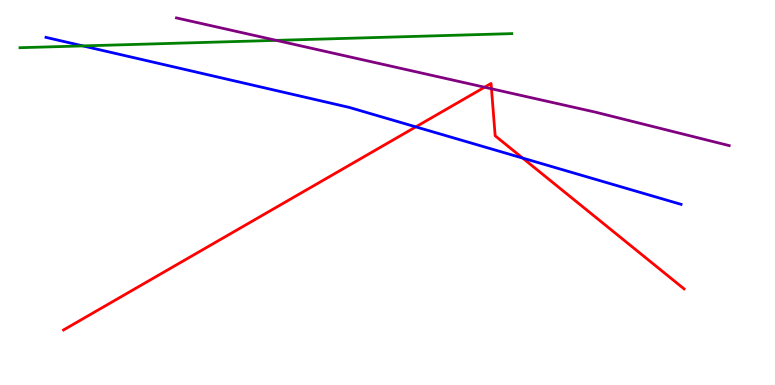[{'lines': ['blue', 'red'], 'intersections': [{'x': 5.37, 'y': 6.7}, {'x': 6.74, 'y': 5.89}]}, {'lines': ['green', 'red'], 'intersections': []}, {'lines': ['purple', 'red'], 'intersections': [{'x': 6.25, 'y': 7.73}, {'x': 6.34, 'y': 7.69}]}, {'lines': ['blue', 'green'], 'intersections': [{'x': 1.07, 'y': 8.81}]}, {'lines': ['blue', 'purple'], 'intersections': []}, {'lines': ['green', 'purple'], 'intersections': [{'x': 3.57, 'y': 8.95}]}]